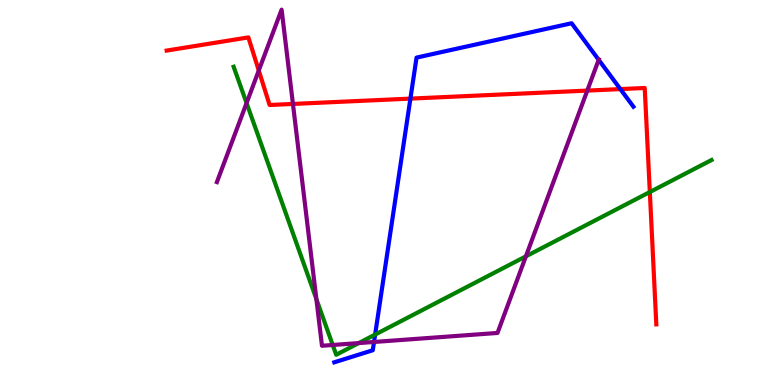[{'lines': ['blue', 'red'], 'intersections': [{'x': 5.3, 'y': 7.44}, {'x': 8.0, 'y': 7.69}]}, {'lines': ['green', 'red'], 'intersections': [{'x': 8.38, 'y': 5.01}]}, {'lines': ['purple', 'red'], 'intersections': [{'x': 3.34, 'y': 8.17}, {'x': 3.78, 'y': 7.3}, {'x': 7.58, 'y': 7.65}]}, {'lines': ['blue', 'green'], 'intersections': [{'x': 4.84, 'y': 1.31}]}, {'lines': ['blue', 'purple'], 'intersections': [{'x': 4.83, 'y': 1.12}, {'x': 7.72, 'y': 8.45}]}, {'lines': ['green', 'purple'], 'intersections': [{'x': 3.18, 'y': 7.32}, {'x': 4.08, 'y': 2.23}, {'x': 4.29, 'y': 1.04}, {'x': 4.63, 'y': 1.09}, {'x': 6.79, 'y': 3.34}]}]